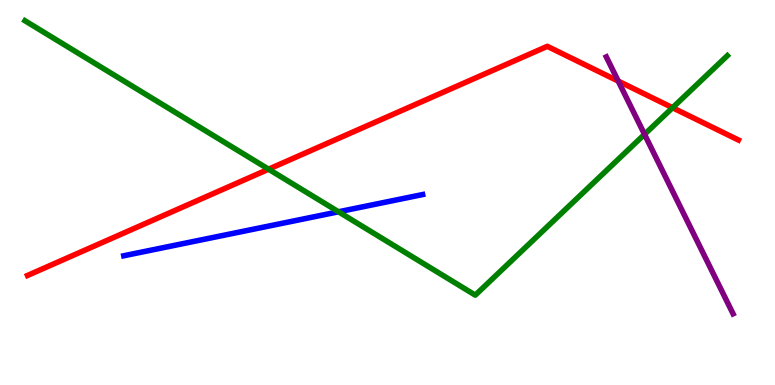[{'lines': ['blue', 'red'], 'intersections': []}, {'lines': ['green', 'red'], 'intersections': [{'x': 3.47, 'y': 5.61}, {'x': 8.68, 'y': 7.2}]}, {'lines': ['purple', 'red'], 'intersections': [{'x': 7.98, 'y': 7.89}]}, {'lines': ['blue', 'green'], 'intersections': [{'x': 4.37, 'y': 4.5}]}, {'lines': ['blue', 'purple'], 'intersections': []}, {'lines': ['green', 'purple'], 'intersections': [{'x': 8.32, 'y': 6.51}]}]